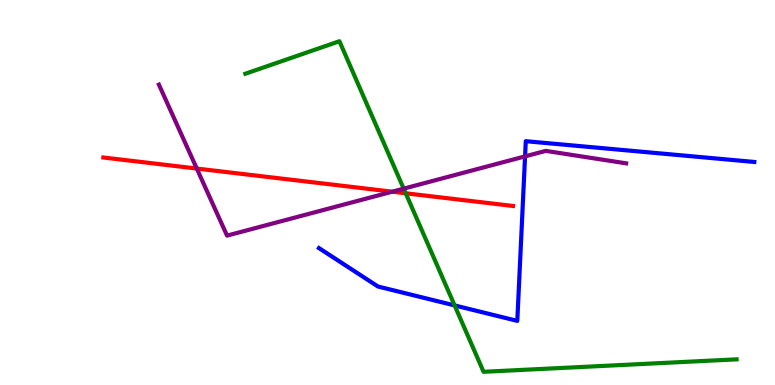[{'lines': ['blue', 'red'], 'intersections': []}, {'lines': ['green', 'red'], 'intersections': [{'x': 5.24, 'y': 4.98}]}, {'lines': ['purple', 'red'], 'intersections': [{'x': 2.54, 'y': 5.62}, {'x': 5.06, 'y': 5.02}]}, {'lines': ['blue', 'green'], 'intersections': [{'x': 5.87, 'y': 2.07}]}, {'lines': ['blue', 'purple'], 'intersections': [{'x': 6.77, 'y': 5.94}]}, {'lines': ['green', 'purple'], 'intersections': [{'x': 5.21, 'y': 5.1}]}]